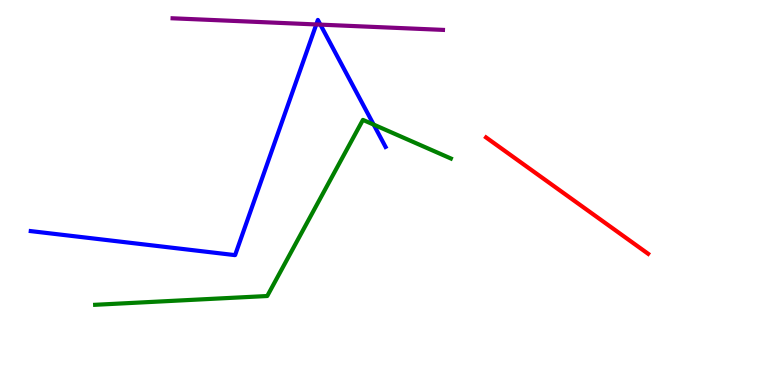[{'lines': ['blue', 'red'], 'intersections': []}, {'lines': ['green', 'red'], 'intersections': []}, {'lines': ['purple', 'red'], 'intersections': []}, {'lines': ['blue', 'green'], 'intersections': [{'x': 4.82, 'y': 6.76}]}, {'lines': ['blue', 'purple'], 'intersections': [{'x': 4.08, 'y': 9.36}, {'x': 4.13, 'y': 9.36}]}, {'lines': ['green', 'purple'], 'intersections': []}]